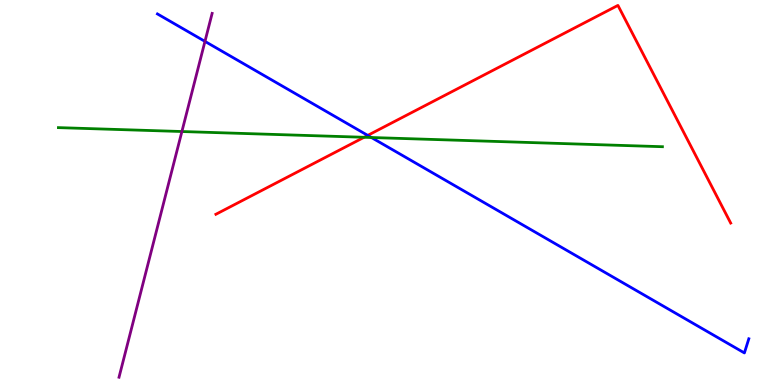[{'lines': ['blue', 'red'], 'intersections': [{'x': 4.74, 'y': 6.48}]}, {'lines': ['green', 'red'], 'intersections': [{'x': 4.7, 'y': 6.43}]}, {'lines': ['purple', 'red'], 'intersections': []}, {'lines': ['blue', 'green'], 'intersections': [{'x': 4.79, 'y': 6.43}]}, {'lines': ['blue', 'purple'], 'intersections': [{'x': 2.64, 'y': 8.92}]}, {'lines': ['green', 'purple'], 'intersections': [{'x': 2.35, 'y': 6.58}]}]